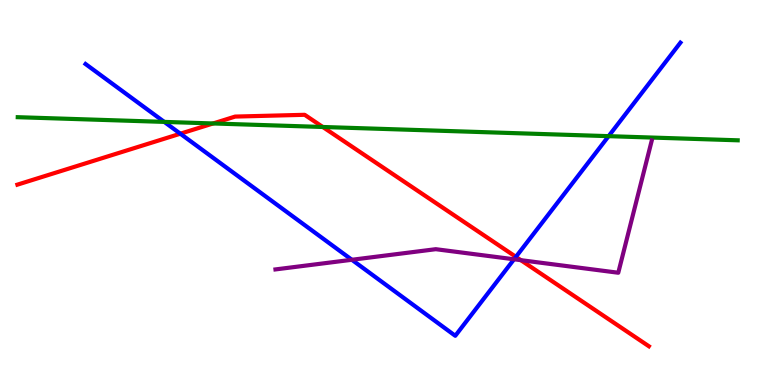[{'lines': ['blue', 'red'], 'intersections': [{'x': 2.33, 'y': 6.53}, {'x': 6.66, 'y': 3.33}]}, {'lines': ['green', 'red'], 'intersections': [{'x': 2.75, 'y': 6.79}, {'x': 4.16, 'y': 6.7}]}, {'lines': ['purple', 'red'], 'intersections': [{'x': 6.72, 'y': 3.24}]}, {'lines': ['blue', 'green'], 'intersections': [{'x': 2.12, 'y': 6.83}, {'x': 7.85, 'y': 6.46}]}, {'lines': ['blue', 'purple'], 'intersections': [{'x': 4.54, 'y': 3.25}, {'x': 6.63, 'y': 3.27}]}, {'lines': ['green', 'purple'], 'intersections': []}]